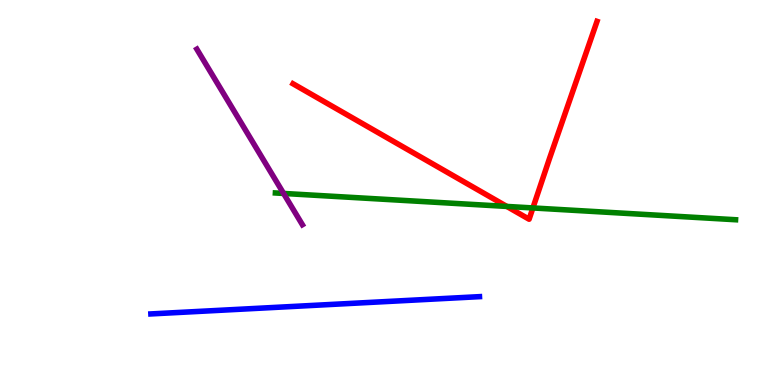[{'lines': ['blue', 'red'], 'intersections': []}, {'lines': ['green', 'red'], 'intersections': [{'x': 6.54, 'y': 4.64}, {'x': 6.88, 'y': 4.6}]}, {'lines': ['purple', 'red'], 'intersections': []}, {'lines': ['blue', 'green'], 'intersections': []}, {'lines': ['blue', 'purple'], 'intersections': []}, {'lines': ['green', 'purple'], 'intersections': [{'x': 3.66, 'y': 4.98}]}]